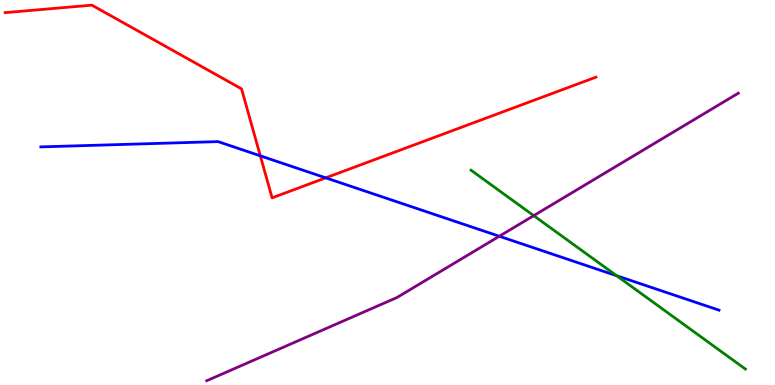[{'lines': ['blue', 'red'], 'intersections': [{'x': 3.36, 'y': 5.95}, {'x': 4.2, 'y': 5.38}]}, {'lines': ['green', 'red'], 'intersections': []}, {'lines': ['purple', 'red'], 'intersections': []}, {'lines': ['blue', 'green'], 'intersections': [{'x': 7.96, 'y': 2.84}]}, {'lines': ['blue', 'purple'], 'intersections': [{'x': 6.44, 'y': 3.86}]}, {'lines': ['green', 'purple'], 'intersections': [{'x': 6.89, 'y': 4.4}]}]